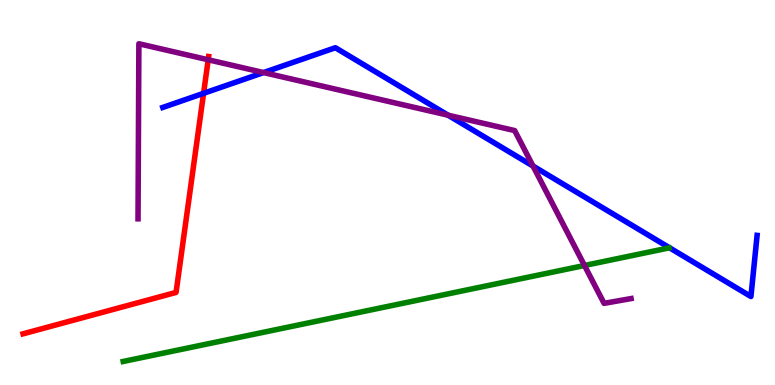[{'lines': ['blue', 'red'], 'intersections': [{'x': 2.63, 'y': 7.58}]}, {'lines': ['green', 'red'], 'intersections': []}, {'lines': ['purple', 'red'], 'intersections': [{'x': 2.69, 'y': 8.45}]}, {'lines': ['blue', 'green'], 'intersections': []}, {'lines': ['blue', 'purple'], 'intersections': [{'x': 3.4, 'y': 8.12}, {'x': 5.78, 'y': 7.01}, {'x': 6.88, 'y': 5.69}]}, {'lines': ['green', 'purple'], 'intersections': [{'x': 7.54, 'y': 3.1}]}]